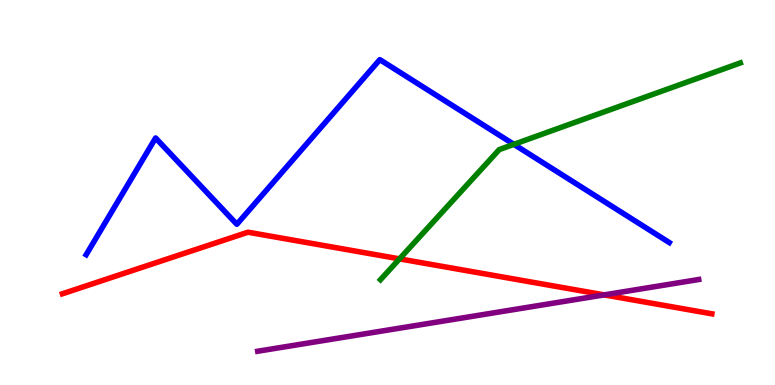[{'lines': ['blue', 'red'], 'intersections': []}, {'lines': ['green', 'red'], 'intersections': [{'x': 5.16, 'y': 3.28}]}, {'lines': ['purple', 'red'], 'intersections': [{'x': 7.8, 'y': 2.34}]}, {'lines': ['blue', 'green'], 'intersections': [{'x': 6.63, 'y': 6.25}]}, {'lines': ['blue', 'purple'], 'intersections': []}, {'lines': ['green', 'purple'], 'intersections': []}]